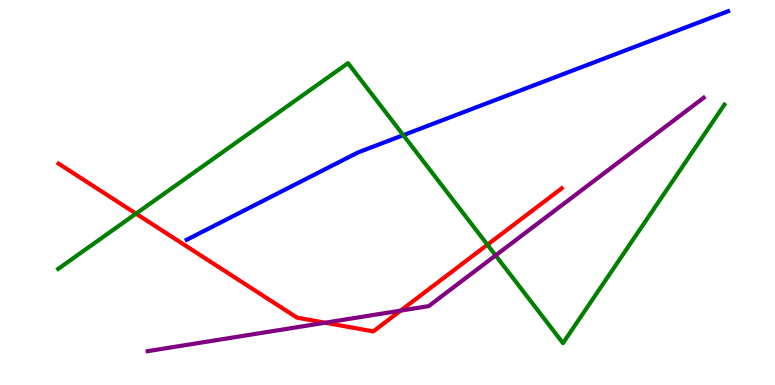[{'lines': ['blue', 'red'], 'intersections': []}, {'lines': ['green', 'red'], 'intersections': [{'x': 1.76, 'y': 4.45}, {'x': 6.29, 'y': 3.64}]}, {'lines': ['purple', 'red'], 'intersections': [{'x': 4.2, 'y': 1.62}, {'x': 5.17, 'y': 1.93}]}, {'lines': ['blue', 'green'], 'intersections': [{'x': 5.2, 'y': 6.49}]}, {'lines': ['blue', 'purple'], 'intersections': []}, {'lines': ['green', 'purple'], 'intersections': [{'x': 6.4, 'y': 3.37}]}]